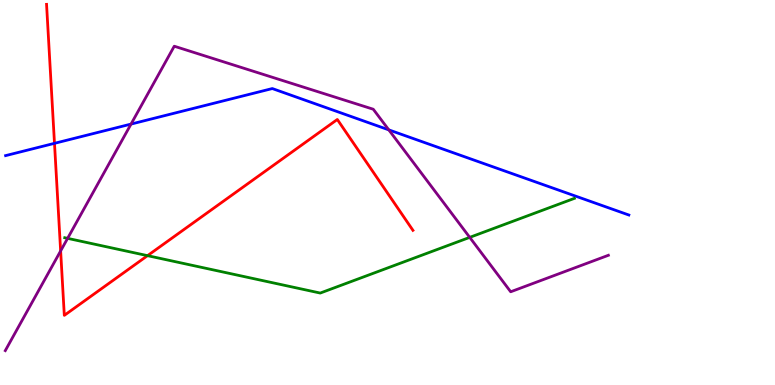[{'lines': ['blue', 'red'], 'intersections': [{'x': 0.703, 'y': 6.28}]}, {'lines': ['green', 'red'], 'intersections': [{'x': 1.9, 'y': 3.36}]}, {'lines': ['purple', 'red'], 'intersections': [{'x': 0.782, 'y': 3.48}]}, {'lines': ['blue', 'green'], 'intersections': []}, {'lines': ['blue', 'purple'], 'intersections': [{'x': 1.69, 'y': 6.78}, {'x': 5.02, 'y': 6.63}]}, {'lines': ['green', 'purple'], 'intersections': [{'x': 0.872, 'y': 3.81}, {'x': 6.06, 'y': 3.83}]}]